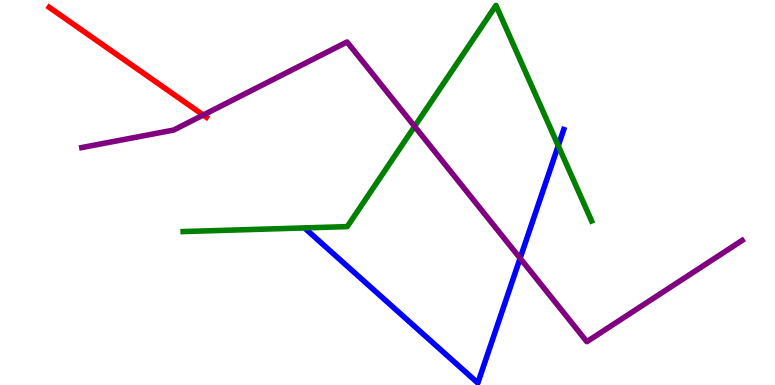[{'lines': ['blue', 'red'], 'intersections': []}, {'lines': ['green', 'red'], 'intersections': []}, {'lines': ['purple', 'red'], 'intersections': [{'x': 2.62, 'y': 7.01}]}, {'lines': ['blue', 'green'], 'intersections': [{'x': 7.2, 'y': 6.21}]}, {'lines': ['blue', 'purple'], 'intersections': [{'x': 6.71, 'y': 3.29}]}, {'lines': ['green', 'purple'], 'intersections': [{'x': 5.35, 'y': 6.72}]}]